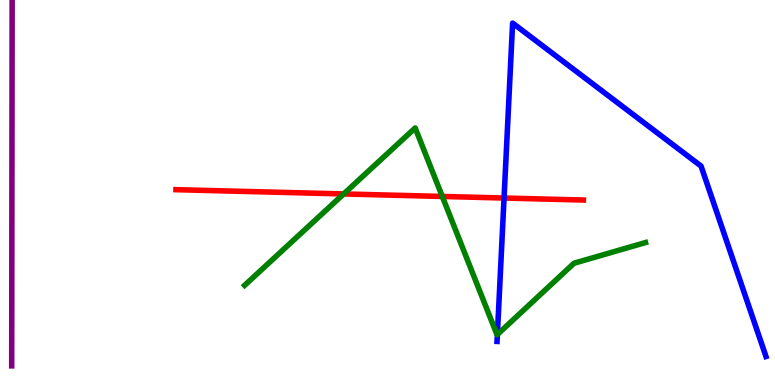[{'lines': ['blue', 'red'], 'intersections': [{'x': 6.5, 'y': 4.86}]}, {'lines': ['green', 'red'], 'intersections': [{'x': 4.43, 'y': 4.96}, {'x': 5.71, 'y': 4.9}]}, {'lines': ['purple', 'red'], 'intersections': []}, {'lines': ['blue', 'green'], 'intersections': [{'x': 6.42, 'y': 1.31}]}, {'lines': ['blue', 'purple'], 'intersections': []}, {'lines': ['green', 'purple'], 'intersections': []}]